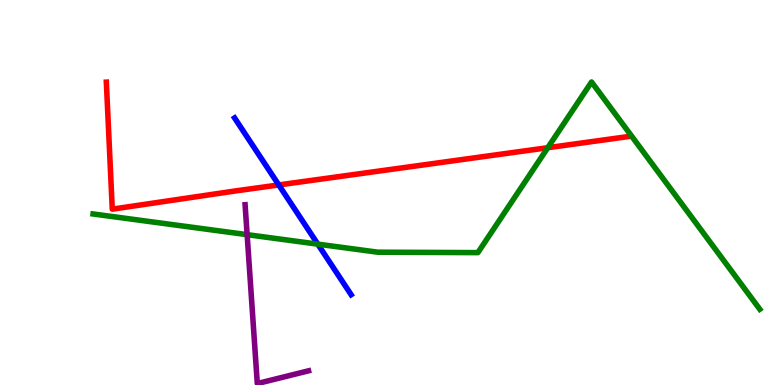[{'lines': ['blue', 'red'], 'intersections': [{'x': 3.6, 'y': 5.2}]}, {'lines': ['green', 'red'], 'intersections': [{'x': 7.07, 'y': 6.16}]}, {'lines': ['purple', 'red'], 'intersections': []}, {'lines': ['blue', 'green'], 'intersections': [{'x': 4.1, 'y': 3.66}]}, {'lines': ['blue', 'purple'], 'intersections': []}, {'lines': ['green', 'purple'], 'intersections': [{'x': 3.19, 'y': 3.91}]}]